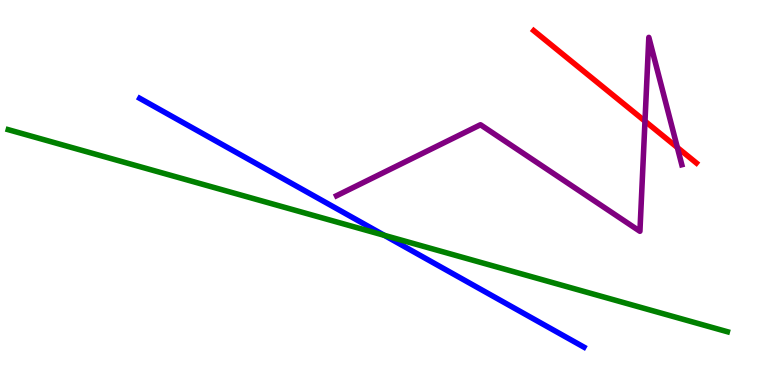[{'lines': ['blue', 'red'], 'intersections': []}, {'lines': ['green', 'red'], 'intersections': []}, {'lines': ['purple', 'red'], 'intersections': [{'x': 8.32, 'y': 6.85}, {'x': 8.74, 'y': 6.17}]}, {'lines': ['blue', 'green'], 'intersections': [{'x': 4.96, 'y': 3.89}]}, {'lines': ['blue', 'purple'], 'intersections': []}, {'lines': ['green', 'purple'], 'intersections': []}]